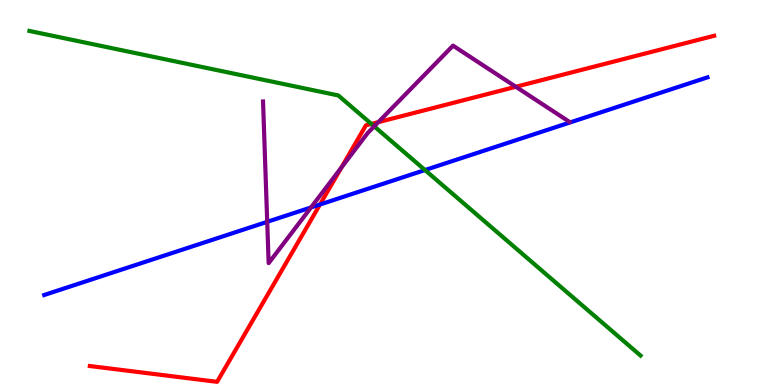[{'lines': ['blue', 'red'], 'intersections': [{'x': 4.13, 'y': 4.69}]}, {'lines': ['green', 'red'], 'intersections': [{'x': 4.79, 'y': 6.78}]}, {'lines': ['purple', 'red'], 'intersections': [{'x': 4.41, 'y': 5.65}, {'x': 4.88, 'y': 6.83}, {'x': 6.66, 'y': 7.75}]}, {'lines': ['blue', 'green'], 'intersections': [{'x': 5.48, 'y': 5.58}]}, {'lines': ['blue', 'purple'], 'intersections': [{'x': 3.45, 'y': 4.24}, {'x': 4.01, 'y': 4.61}]}, {'lines': ['green', 'purple'], 'intersections': [{'x': 4.83, 'y': 6.72}]}]